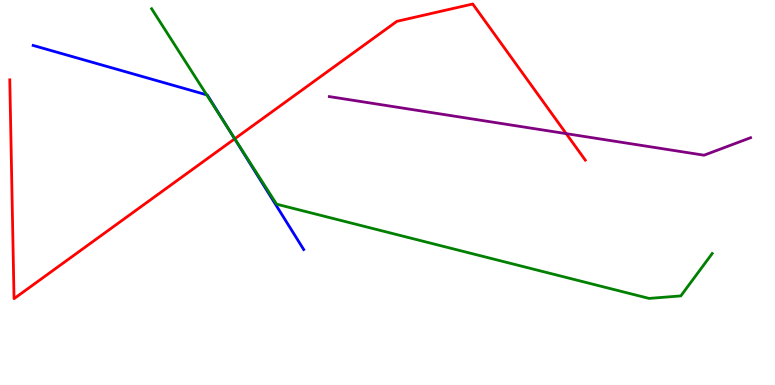[{'lines': ['blue', 'red'], 'intersections': [{'x': 3.03, 'y': 6.39}]}, {'lines': ['green', 'red'], 'intersections': [{'x': 3.03, 'y': 6.4}]}, {'lines': ['purple', 'red'], 'intersections': [{'x': 7.31, 'y': 6.53}]}, {'lines': ['blue', 'green'], 'intersections': [{'x': 2.67, 'y': 7.54}, {'x': 2.96, 'y': 6.62}]}, {'lines': ['blue', 'purple'], 'intersections': []}, {'lines': ['green', 'purple'], 'intersections': []}]